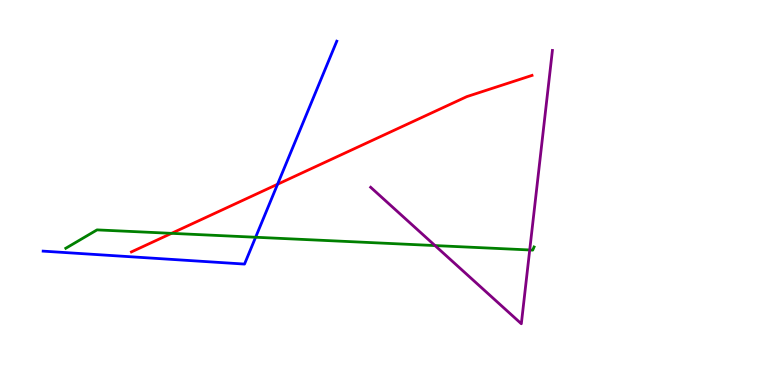[{'lines': ['blue', 'red'], 'intersections': [{'x': 3.58, 'y': 5.21}]}, {'lines': ['green', 'red'], 'intersections': [{'x': 2.21, 'y': 3.94}]}, {'lines': ['purple', 'red'], 'intersections': []}, {'lines': ['blue', 'green'], 'intersections': [{'x': 3.3, 'y': 3.84}]}, {'lines': ['blue', 'purple'], 'intersections': []}, {'lines': ['green', 'purple'], 'intersections': [{'x': 5.61, 'y': 3.62}, {'x': 6.84, 'y': 3.51}]}]